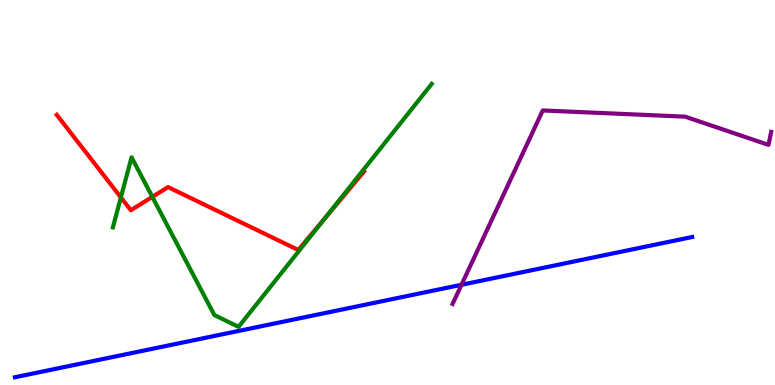[{'lines': ['blue', 'red'], 'intersections': []}, {'lines': ['green', 'red'], 'intersections': [{'x': 1.56, 'y': 4.87}, {'x': 1.97, 'y': 4.89}, {'x': 4.19, 'y': 4.32}]}, {'lines': ['purple', 'red'], 'intersections': []}, {'lines': ['blue', 'green'], 'intersections': []}, {'lines': ['blue', 'purple'], 'intersections': [{'x': 5.95, 'y': 2.6}]}, {'lines': ['green', 'purple'], 'intersections': []}]